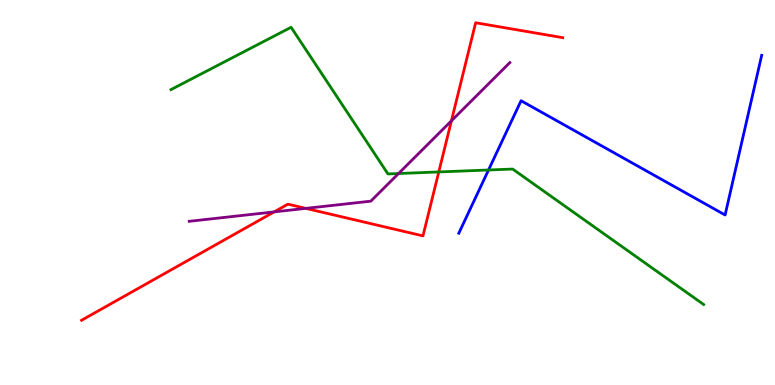[{'lines': ['blue', 'red'], 'intersections': []}, {'lines': ['green', 'red'], 'intersections': [{'x': 5.66, 'y': 5.53}]}, {'lines': ['purple', 'red'], 'intersections': [{'x': 3.54, 'y': 4.5}, {'x': 3.95, 'y': 4.59}, {'x': 5.82, 'y': 6.86}]}, {'lines': ['blue', 'green'], 'intersections': [{'x': 6.3, 'y': 5.58}]}, {'lines': ['blue', 'purple'], 'intersections': []}, {'lines': ['green', 'purple'], 'intersections': [{'x': 5.14, 'y': 5.49}]}]